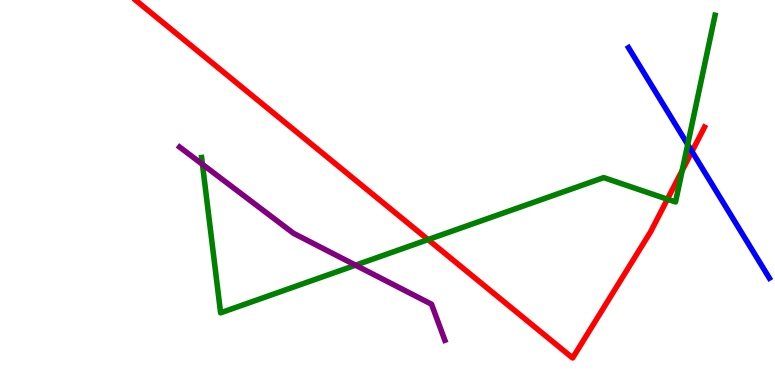[{'lines': ['blue', 'red'], 'intersections': [{'x': 8.93, 'y': 6.07}]}, {'lines': ['green', 'red'], 'intersections': [{'x': 5.52, 'y': 3.78}, {'x': 8.61, 'y': 4.83}, {'x': 8.8, 'y': 5.57}]}, {'lines': ['purple', 'red'], 'intersections': []}, {'lines': ['blue', 'green'], 'intersections': [{'x': 8.87, 'y': 6.25}]}, {'lines': ['blue', 'purple'], 'intersections': []}, {'lines': ['green', 'purple'], 'intersections': [{'x': 2.61, 'y': 5.73}, {'x': 4.59, 'y': 3.11}]}]